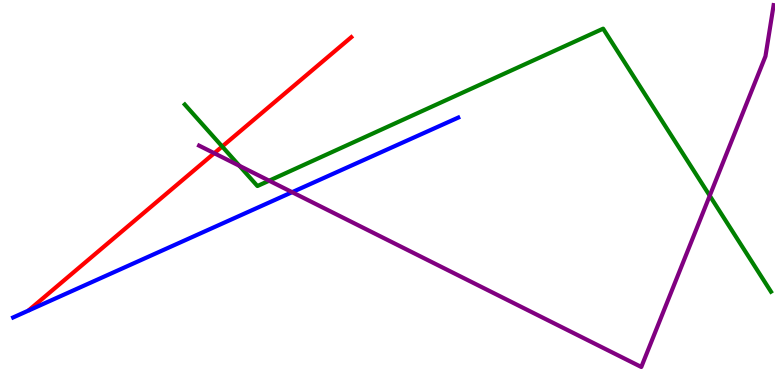[{'lines': ['blue', 'red'], 'intersections': []}, {'lines': ['green', 'red'], 'intersections': [{'x': 2.87, 'y': 6.19}]}, {'lines': ['purple', 'red'], 'intersections': [{'x': 2.76, 'y': 6.02}]}, {'lines': ['blue', 'green'], 'intersections': []}, {'lines': ['blue', 'purple'], 'intersections': [{'x': 3.77, 'y': 5.01}]}, {'lines': ['green', 'purple'], 'intersections': [{'x': 3.09, 'y': 5.69}, {'x': 3.47, 'y': 5.31}, {'x': 9.16, 'y': 4.92}]}]